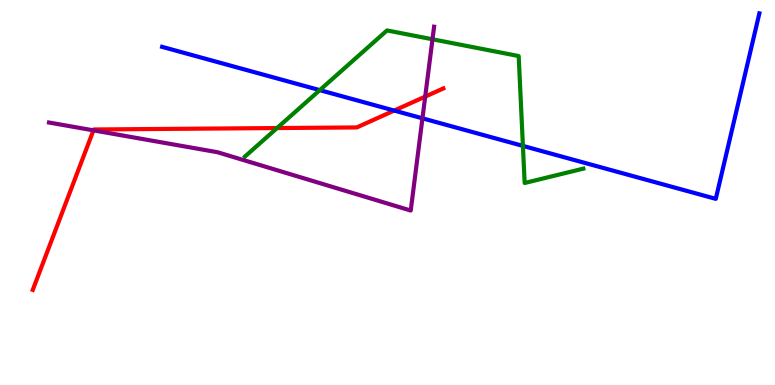[{'lines': ['blue', 'red'], 'intersections': [{'x': 5.09, 'y': 7.13}]}, {'lines': ['green', 'red'], 'intersections': [{'x': 3.57, 'y': 6.67}]}, {'lines': ['purple', 'red'], 'intersections': [{'x': 1.21, 'y': 6.61}, {'x': 5.49, 'y': 7.49}]}, {'lines': ['blue', 'green'], 'intersections': [{'x': 4.13, 'y': 7.66}, {'x': 6.75, 'y': 6.21}]}, {'lines': ['blue', 'purple'], 'intersections': [{'x': 5.45, 'y': 6.93}]}, {'lines': ['green', 'purple'], 'intersections': [{'x': 5.58, 'y': 8.98}]}]